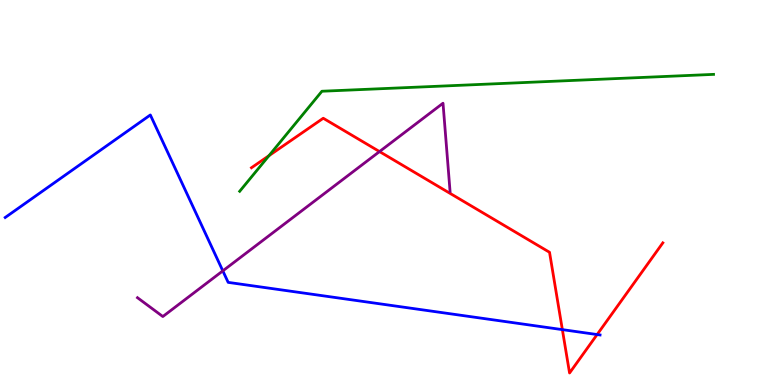[{'lines': ['blue', 'red'], 'intersections': [{'x': 7.26, 'y': 1.44}, {'x': 7.7, 'y': 1.31}]}, {'lines': ['green', 'red'], 'intersections': [{'x': 3.47, 'y': 5.96}]}, {'lines': ['purple', 'red'], 'intersections': [{'x': 4.9, 'y': 6.06}]}, {'lines': ['blue', 'green'], 'intersections': []}, {'lines': ['blue', 'purple'], 'intersections': [{'x': 2.88, 'y': 2.96}]}, {'lines': ['green', 'purple'], 'intersections': []}]